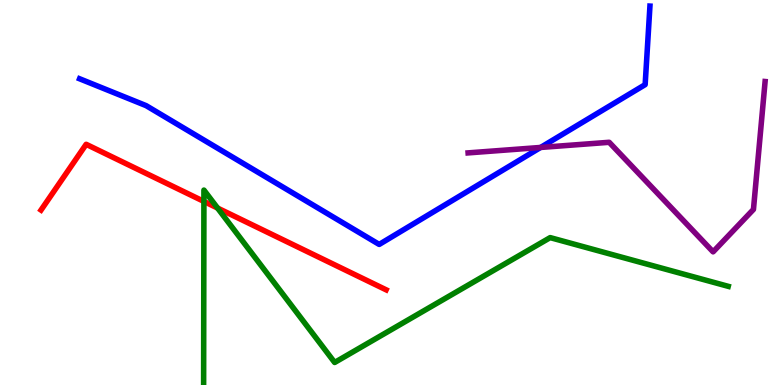[{'lines': ['blue', 'red'], 'intersections': []}, {'lines': ['green', 'red'], 'intersections': [{'x': 2.63, 'y': 4.77}, {'x': 2.81, 'y': 4.6}]}, {'lines': ['purple', 'red'], 'intersections': []}, {'lines': ['blue', 'green'], 'intersections': []}, {'lines': ['blue', 'purple'], 'intersections': [{'x': 6.98, 'y': 6.17}]}, {'lines': ['green', 'purple'], 'intersections': []}]